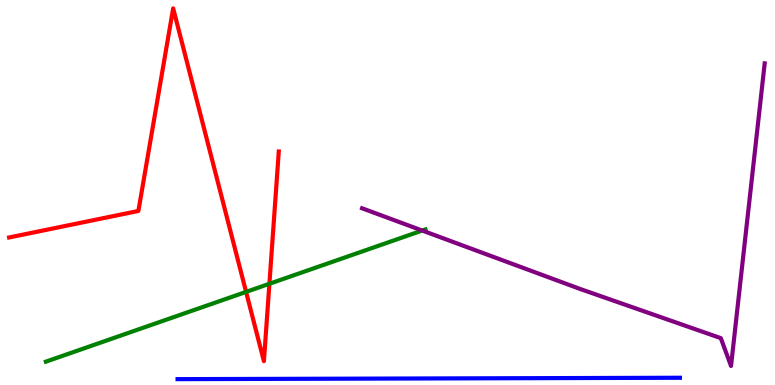[{'lines': ['blue', 'red'], 'intersections': []}, {'lines': ['green', 'red'], 'intersections': [{'x': 3.18, 'y': 2.42}, {'x': 3.48, 'y': 2.63}]}, {'lines': ['purple', 'red'], 'intersections': []}, {'lines': ['blue', 'green'], 'intersections': []}, {'lines': ['blue', 'purple'], 'intersections': []}, {'lines': ['green', 'purple'], 'intersections': [{'x': 5.45, 'y': 4.01}]}]